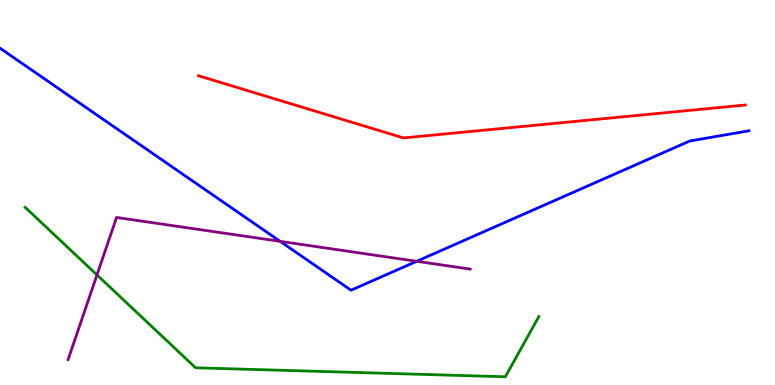[{'lines': ['blue', 'red'], 'intersections': []}, {'lines': ['green', 'red'], 'intersections': []}, {'lines': ['purple', 'red'], 'intersections': []}, {'lines': ['blue', 'green'], 'intersections': []}, {'lines': ['blue', 'purple'], 'intersections': [{'x': 3.62, 'y': 3.73}, {'x': 5.38, 'y': 3.21}]}, {'lines': ['green', 'purple'], 'intersections': [{'x': 1.25, 'y': 2.86}]}]